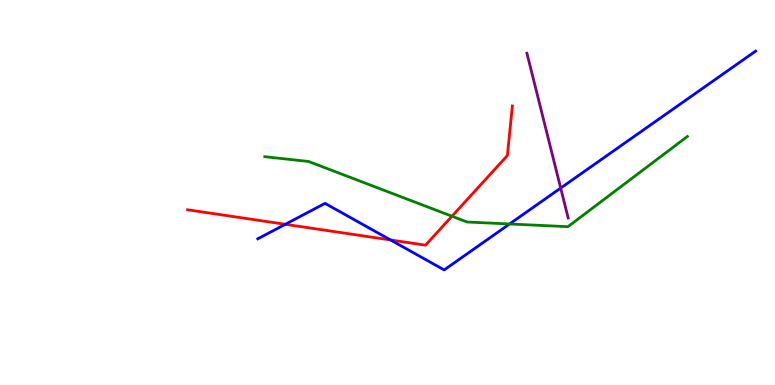[{'lines': ['blue', 'red'], 'intersections': [{'x': 3.68, 'y': 4.17}, {'x': 5.04, 'y': 3.77}]}, {'lines': ['green', 'red'], 'intersections': [{'x': 5.83, 'y': 4.38}]}, {'lines': ['purple', 'red'], 'intersections': []}, {'lines': ['blue', 'green'], 'intersections': [{'x': 6.58, 'y': 4.18}]}, {'lines': ['blue', 'purple'], 'intersections': [{'x': 7.23, 'y': 5.12}]}, {'lines': ['green', 'purple'], 'intersections': []}]